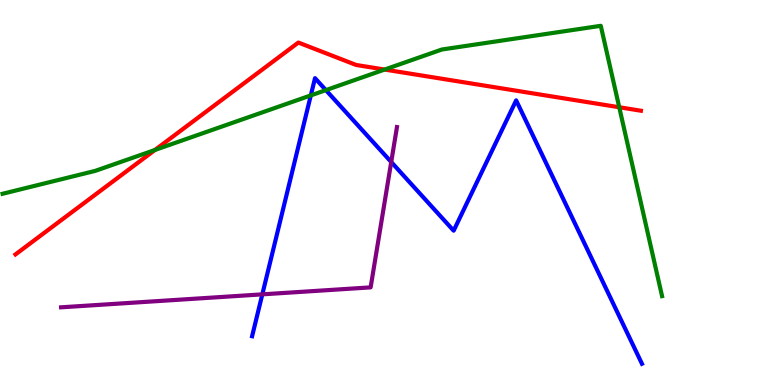[{'lines': ['blue', 'red'], 'intersections': []}, {'lines': ['green', 'red'], 'intersections': [{'x': 2.0, 'y': 6.1}, {'x': 4.96, 'y': 8.19}, {'x': 7.99, 'y': 7.21}]}, {'lines': ['purple', 'red'], 'intersections': []}, {'lines': ['blue', 'green'], 'intersections': [{'x': 4.01, 'y': 7.52}, {'x': 4.2, 'y': 7.66}]}, {'lines': ['blue', 'purple'], 'intersections': [{'x': 3.38, 'y': 2.35}, {'x': 5.05, 'y': 5.79}]}, {'lines': ['green', 'purple'], 'intersections': []}]